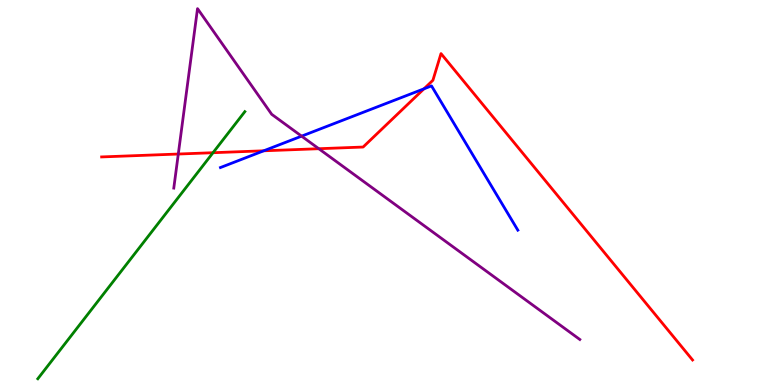[{'lines': ['blue', 'red'], 'intersections': [{'x': 3.4, 'y': 6.08}, {'x': 5.47, 'y': 7.69}]}, {'lines': ['green', 'red'], 'intersections': [{'x': 2.75, 'y': 6.03}]}, {'lines': ['purple', 'red'], 'intersections': [{'x': 2.3, 'y': 6.0}, {'x': 4.11, 'y': 6.14}]}, {'lines': ['blue', 'green'], 'intersections': []}, {'lines': ['blue', 'purple'], 'intersections': [{'x': 3.89, 'y': 6.46}]}, {'lines': ['green', 'purple'], 'intersections': []}]